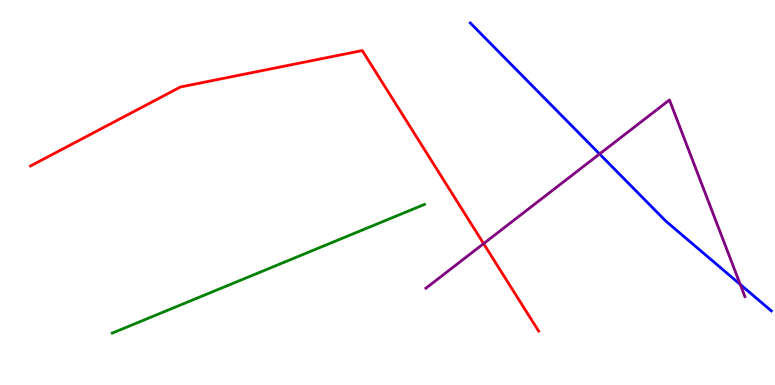[{'lines': ['blue', 'red'], 'intersections': []}, {'lines': ['green', 'red'], 'intersections': []}, {'lines': ['purple', 'red'], 'intersections': [{'x': 6.24, 'y': 3.67}]}, {'lines': ['blue', 'green'], 'intersections': []}, {'lines': ['blue', 'purple'], 'intersections': [{'x': 7.74, 'y': 6.0}, {'x': 9.55, 'y': 2.61}]}, {'lines': ['green', 'purple'], 'intersections': []}]